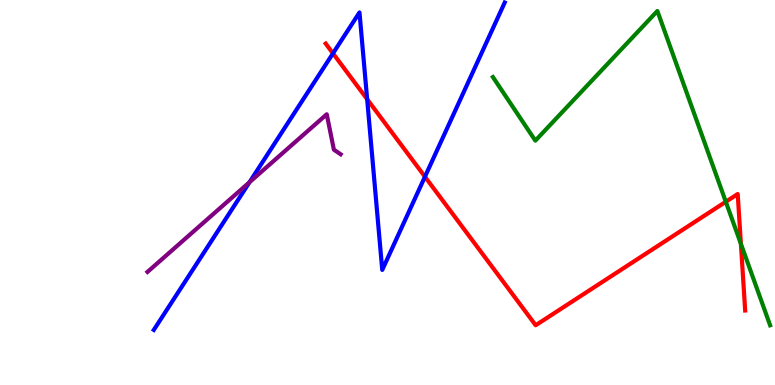[{'lines': ['blue', 'red'], 'intersections': [{'x': 4.3, 'y': 8.61}, {'x': 4.74, 'y': 7.42}, {'x': 5.48, 'y': 5.41}]}, {'lines': ['green', 'red'], 'intersections': [{'x': 9.37, 'y': 4.76}, {'x': 9.56, 'y': 3.67}]}, {'lines': ['purple', 'red'], 'intersections': []}, {'lines': ['blue', 'green'], 'intersections': []}, {'lines': ['blue', 'purple'], 'intersections': [{'x': 3.22, 'y': 5.27}]}, {'lines': ['green', 'purple'], 'intersections': []}]